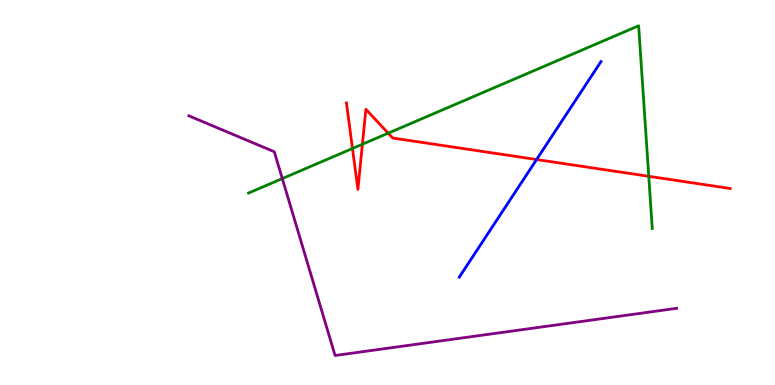[{'lines': ['blue', 'red'], 'intersections': [{'x': 6.92, 'y': 5.86}]}, {'lines': ['green', 'red'], 'intersections': [{'x': 4.55, 'y': 6.14}, {'x': 4.68, 'y': 6.25}, {'x': 5.01, 'y': 6.54}, {'x': 8.37, 'y': 5.42}]}, {'lines': ['purple', 'red'], 'intersections': []}, {'lines': ['blue', 'green'], 'intersections': []}, {'lines': ['blue', 'purple'], 'intersections': []}, {'lines': ['green', 'purple'], 'intersections': [{'x': 3.64, 'y': 5.36}]}]